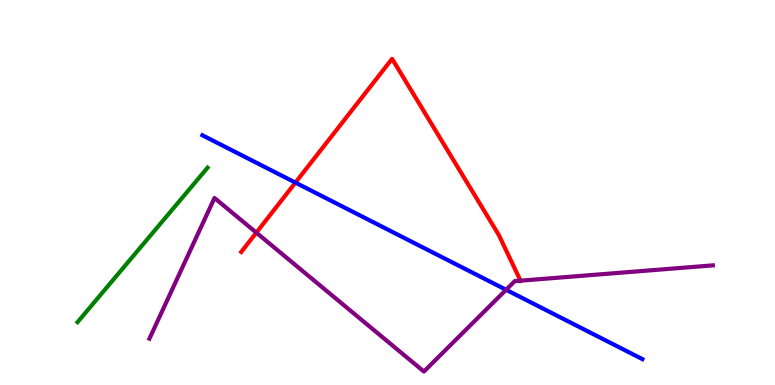[{'lines': ['blue', 'red'], 'intersections': [{'x': 3.81, 'y': 5.26}]}, {'lines': ['green', 'red'], 'intersections': []}, {'lines': ['purple', 'red'], 'intersections': [{'x': 3.31, 'y': 3.96}, {'x': 6.72, 'y': 2.71}]}, {'lines': ['blue', 'green'], 'intersections': []}, {'lines': ['blue', 'purple'], 'intersections': [{'x': 6.53, 'y': 2.47}]}, {'lines': ['green', 'purple'], 'intersections': []}]